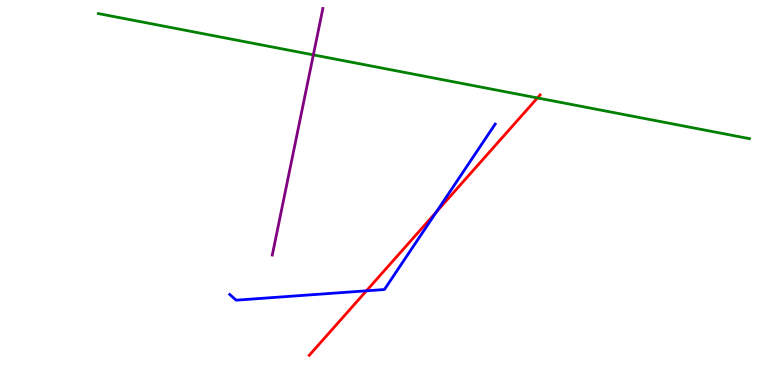[{'lines': ['blue', 'red'], 'intersections': [{'x': 4.73, 'y': 2.45}, {'x': 5.63, 'y': 4.5}]}, {'lines': ['green', 'red'], 'intersections': [{'x': 6.93, 'y': 7.46}]}, {'lines': ['purple', 'red'], 'intersections': []}, {'lines': ['blue', 'green'], 'intersections': []}, {'lines': ['blue', 'purple'], 'intersections': []}, {'lines': ['green', 'purple'], 'intersections': [{'x': 4.04, 'y': 8.57}]}]